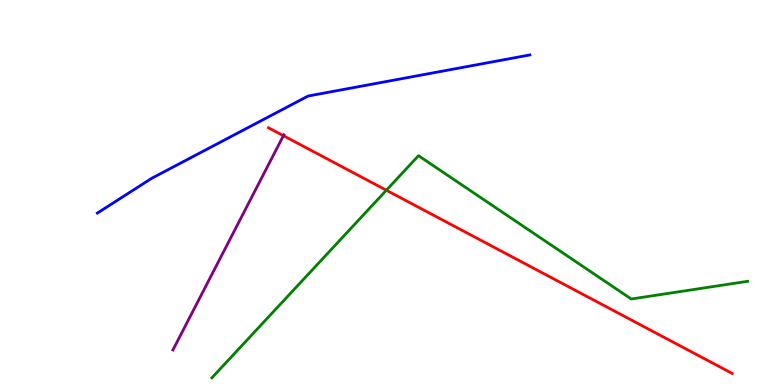[{'lines': ['blue', 'red'], 'intersections': []}, {'lines': ['green', 'red'], 'intersections': [{'x': 4.99, 'y': 5.06}]}, {'lines': ['purple', 'red'], 'intersections': [{'x': 3.66, 'y': 6.48}]}, {'lines': ['blue', 'green'], 'intersections': []}, {'lines': ['blue', 'purple'], 'intersections': []}, {'lines': ['green', 'purple'], 'intersections': []}]